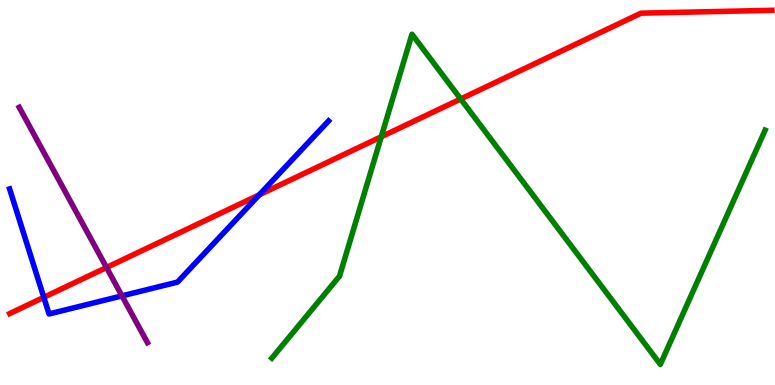[{'lines': ['blue', 'red'], 'intersections': [{'x': 0.565, 'y': 2.28}, {'x': 3.35, 'y': 4.94}]}, {'lines': ['green', 'red'], 'intersections': [{'x': 4.92, 'y': 6.45}, {'x': 5.94, 'y': 7.43}]}, {'lines': ['purple', 'red'], 'intersections': [{'x': 1.37, 'y': 3.05}]}, {'lines': ['blue', 'green'], 'intersections': []}, {'lines': ['blue', 'purple'], 'intersections': [{'x': 1.57, 'y': 2.31}]}, {'lines': ['green', 'purple'], 'intersections': []}]